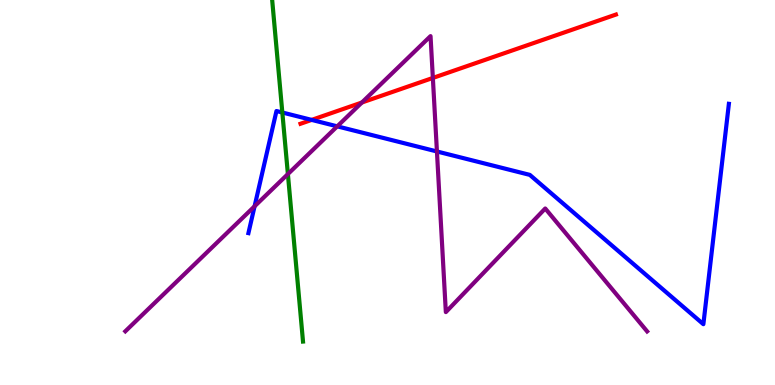[{'lines': ['blue', 'red'], 'intersections': [{'x': 4.02, 'y': 6.89}]}, {'lines': ['green', 'red'], 'intersections': []}, {'lines': ['purple', 'red'], 'intersections': [{'x': 4.67, 'y': 7.34}, {'x': 5.59, 'y': 7.98}]}, {'lines': ['blue', 'green'], 'intersections': [{'x': 3.64, 'y': 7.08}]}, {'lines': ['blue', 'purple'], 'intersections': [{'x': 3.29, 'y': 4.64}, {'x': 4.35, 'y': 6.72}, {'x': 5.64, 'y': 6.07}]}, {'lines': ['green', 'purple'], 'intersections': [{'x': 3.71, 'y': 5.48}]}]